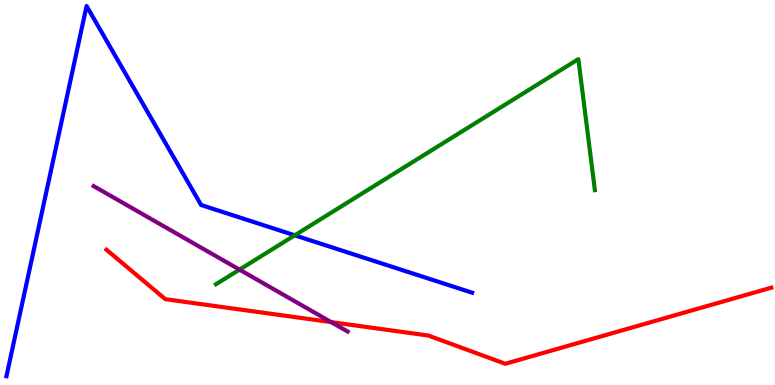[{'lines': ['blue', 'red'], 'intersections': []}, {'lines': ['green', 'red'], 'intersections': []}, {'lines': ['purple', 'red'], 'intersections': [{'x': 4.27, 'y': 1.63}]}, {'lines': ['blue', 'green'], 'intersections': [{'x': 3.8, 'y': 3.89}]}, {'lines': ['blue', 'purple'], 'intersections': []}, {'lines': ['green', 'purple'], 'intersections': [{'x': 3.09, 'y': 3.0}]}]